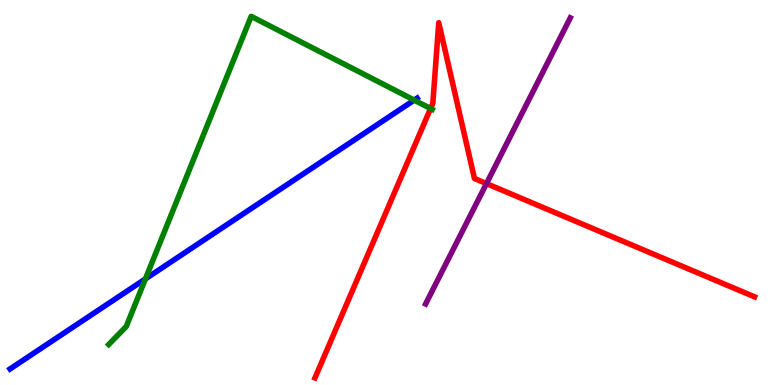[{'lines': ['blue', 'red'], 'intersections': []}, {'lines': ['green', 'red'], 'intersections': [{'x': 5.56, 'y': 7.18}]}, {'lines': ['purple', 'red'], 'intersections': [{'x': 6.28, 'y': 5.23}]}, {'lines': ['blue', 'green'], 'intersections': [{'x': 1.88, 'y': 2.76}, {'x': 5.34, 'y': 7.4}]}, {'lines': ['blue', 'purple'], 'intersections': []}, {'lines': ['green', 'purple'], 'intersections': []}]